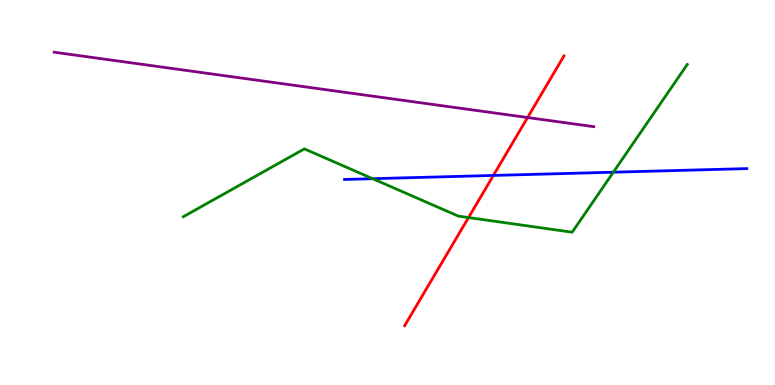[{'lines': ['blue', 'red'], 'intersections': [{'x': 6.37, 'y': 5.44}]}, {'lines': ['green', 'red'], 'intersections': [{'x': 6.05, 'y': 4.35}]}, {'lines': ['purple', 'red'], 'intersections': [{'x': 6.81, 'y': 6.95}]}, {'lines': ['blue', 'green'], 'intersections': [{'x': 4.81, 'y': 5.36}, {'x': 7.91, 'y': 5.53}]}, {'lines': ['blue', 'purple'], 'intersections': []}, {'lines': ['green', 'purple'], 'intersections': []}]